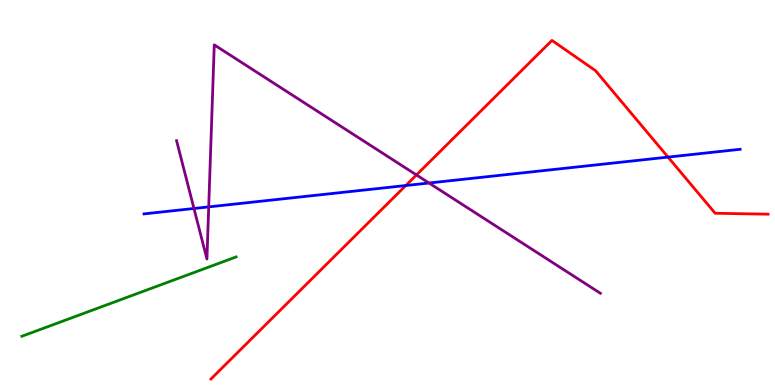[{'lines': ['blue', 'red'], 'intersections': [{'x': 5.24, 'y': 5.18}, {'x': 8.62, 'y': 5.92}]}, {'lines': ['green', 'red'], 'intersections': []}, {'lines': ['purple', 'red'], 'intersections': [{'x': 5.37, 'y': 5.46}]}, {'lines': ['blue', 'green'], 'intersections': []}, {'lines': ['blue', 'purple'], 'intersections': [{'x': 2.5, 'y': 4.58}, {'x': 2.69, 'y': 4.63}, {'x': 5.54, 'y': 5.25}]}, {'lines': ['green', 'purple'], 'intersections': []}]